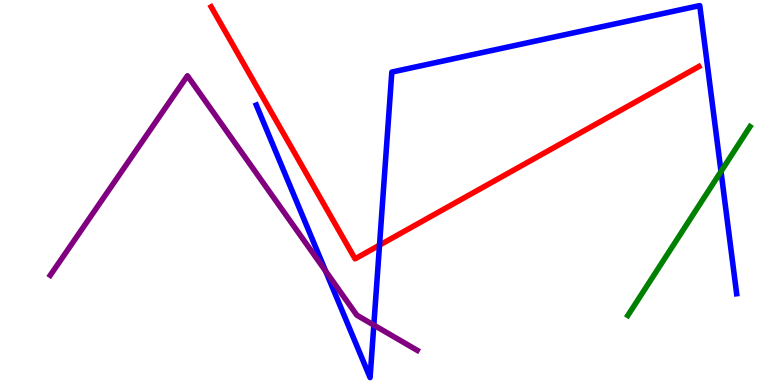[{'lines': ['blue', 'red'], 'intersections': [{'x': 4.9, 'y': 3.63}]}, {'lines': ['green', 'red'], 'intersections': []}, {'lines': ['purple', 'red'], 'intersections': []}, {'lines': ['blue', 'green'], 'intersections': [{'x': 9.3, 'y': 5.55}]}, {'lines': ['blue', 'purple'], 'intersections': [{'x': 4.2, 'y': 2.96}, {'x': 4.82, 'y': 1.56}]}, {'lines': ['green', 'purple'], 'intersections': []}]